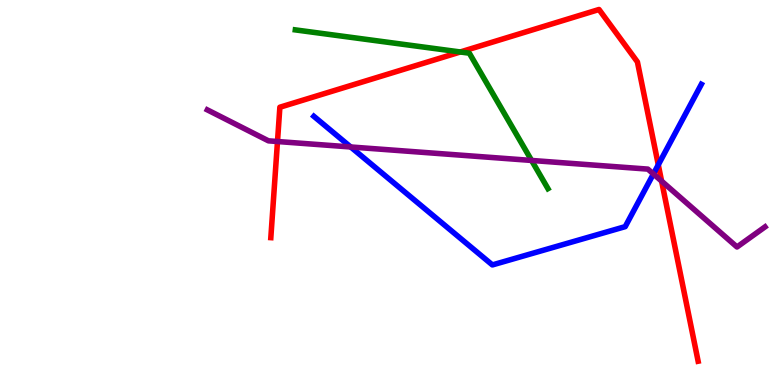[{'lines': ['blue', 'red'], 'intersections': [{'x': 8.49, 'y': 5.72}]}, {'lines': ['green', 'red'], 'intersections': [{'x': 5.94, 'y': 8.65}]}, {'lines': ['purple', 'red'], 'intersections': [{'x': 3.58, 'y': 6.32}, {'x': 8.54, 'y': 5.3}]}, {'lines': ['blue', 'green'], 'intersections': []}, {'lines': ['blue', 'purple'], 'intersections': [{'x': 4.52, 'y': 6.18}, {'x': 8.43, 'y': 5.48}]}, {'lines': ['green', 'purple'], 'intersections': [{'x': 6.86, 'y': 5.83}]}]